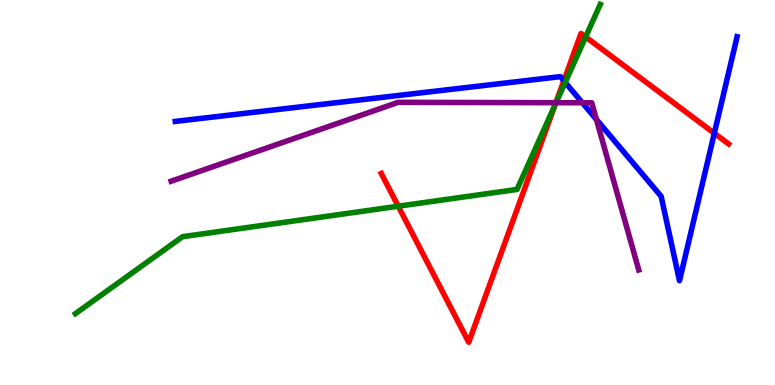[{'lines': ['blue', 'red'], 'intersections': [{'x': 7.28, 'y': 7.9}, {'x': 9.22, 'y': 6.54}]}, {'lines': ['green', 'red'], 'intersections': [{'x': 5.14, 'y': 4.64}, {'x': 7.16, 'y': 7.28}, {'x': 7.56, 'y': 9.04}]}, {'lines': ['purple', 'red'], 'intersections': [{'x': 7.17, 'y': 7.33}]}, {'lines': ['blue', 'green'], 'intersections': [{'x': 7.29, 'y': 7.86}]}, {'lines': ['blue', 'purple'], 'intersections': [{'x': 7.51, 'y': 7.33}, {'x': 7.7, 'y': 6.9}]}, {'lines': ['green', 'purple'], 'intersections': [{'x': 7.17, 'y': 7.33}]}]